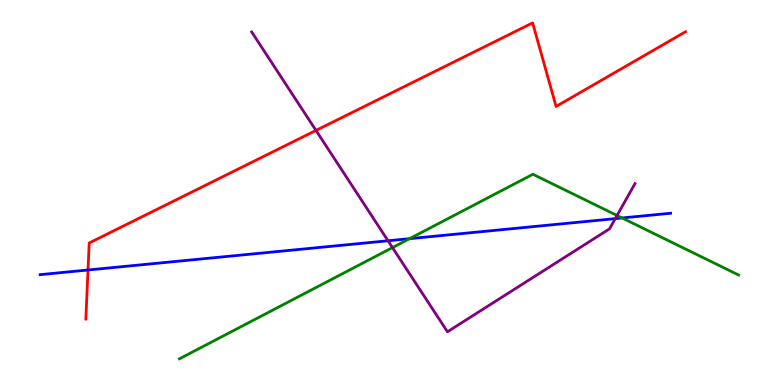[{'lines': ['blue', 'red'], 'intersections': [{'x': 1.14, 'y': 2.99}]}, {'lines': ['green', 'red'], 'intersections': []}, {'lines': ['purple', 'red'], 'intersections': [{'x': 4.08, 'y': 6.61}]}, {'lines': ['blue', 'green'], 'intersections': [{'x': 5.28, 'y': 3.8}, {'x': 8.03, 'y': 4.34}]}, {'lines': ['blue', 'purple'], 'intersections': [{'x': 5.01, 'y': 3.75}, {'x': 7.94, 'y': 4.32}]}, {'lines': ['green', 'purple'], 'intersections': [{'x': 5.06, 'y': 3.57}, {'x': 7.96, 'y': 4.4}]}]